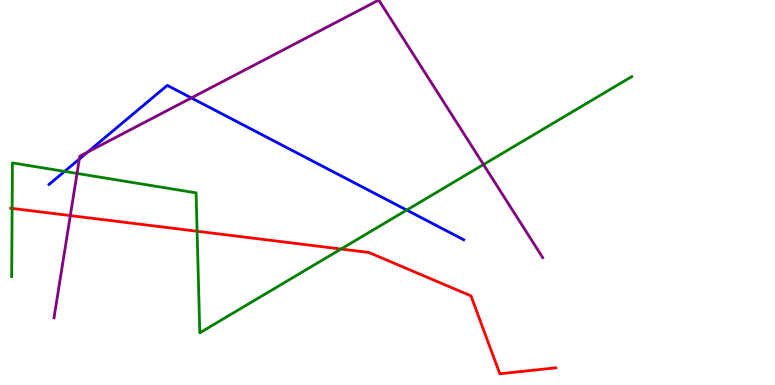[{'lines': ['blue', 'red'], 'intersections': []}, {'lines': ['green', 'red'], 'intersections': [{'x': 0.157, 'y': 4.59}, {'x': 2.54, 'y': 3.99}, {'x': 4.4, 'y': 3.53}]}, {'lines': ['purple', 'red'], 'intersections': [{'x': 0.907, 'y': 4.4}]}, {'lines': ['blue', 'green'], 'intersections': [{'x': 0.833, 'y': 5.55}, {'x': 5.25, 'y': 4.54}]}, {'lines': ['blue', 'purple'], 'intersections': [{'x': 1.02, 'y': 5.87}, {'x': 1.13, 'y': 6.05}, {'x': 2.47, 'y': 7.46}]}, {'lines': ['green', 'purple'], 'intersections': [{'x': 0.994, 'y': 5.5}, {'x': 6.24, 'y': 5.73}]}]